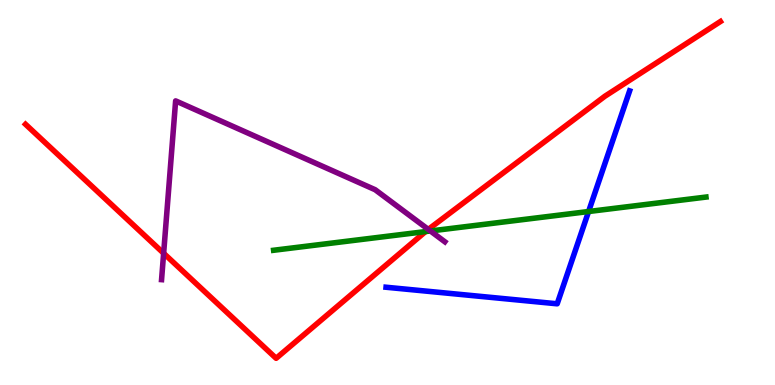[{'lines': ['blue', 'red'], 'intersections': []}, {'lines': ['green', 'red'], 'intersections': [{'x': 5.49, 'y': 3.98}]}, {'lines': ['purple', 'red'], 'intersections': [{'x': 2.11, 'y': 3.42}, {'x': 5.53, 'y': 4.04}]}, {'lines': ['blue', 'green'], 'intersections': [{'x': 7.59, 'y': 4.51}]}, {'lines': ['blue', 'purple'], 'intersections': []}, {'lines': ['green', 'purple'], 'intersections': [{'x': 5.55, 'y': 4.0}]}]